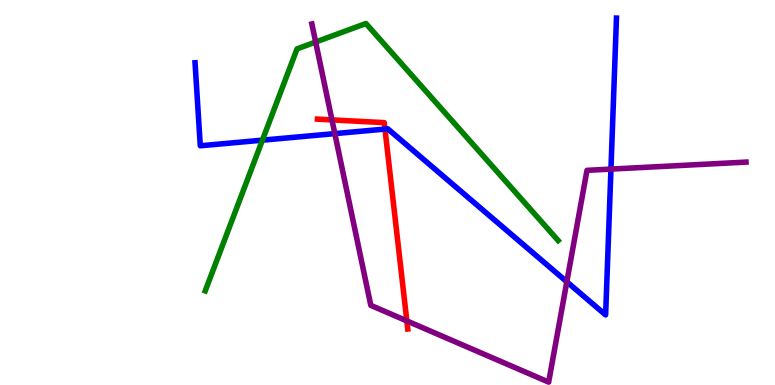[{'lines': ['blue', 'red'], 'intersections': [{'x': 4.97, 'y': 6.65}]}, {'lines': ['green', 'red'], 'intersections': []}, {'lines': ['purple', 'red'], 'intersections': [{'x': 4.28, 'y': 6.89}, {'x': 5.25, 'y': 1.66}]}, {'lines': ['blue', 'green'], 'intersections': [{'x': 3.39, 'y': 6.36}]}, {'lines': ['blue', 'purple'], 'intersections': [{'x': 4.32, 'y': 6.53}, {'x': 7.31, 'y': 2.68}, {'x': 7.88, 'y': 5.61}]}, {'lines': ['green', 'purple'], 'intersections': [{'x': 4.07, 'y': 8.91}]}]